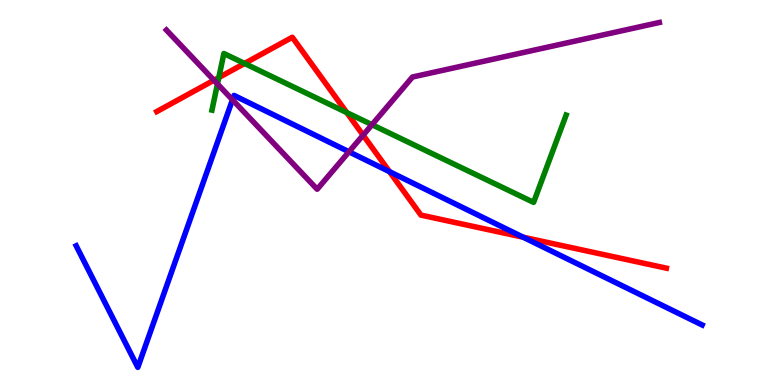[{'lines': ['blue', 'red'], 'intersections': [{'x': 5.03, 'y': 5.54}, {'x': 6.75, 'y': 3.84}]}, {'lines': ['green', 'red'], 'intersections': [{'x': 2.82, 'y': 7.99}, {'x': 3.16, 'y': 8.35}, {'x': 4.47, 'y': 7.08}]}, {'lines': ['purple', 'red'], 'intersections': [{'x': 2.76, 'y': 7.92}, {'x': 4.69, 'y': 6.49}]}, {'lines': ['blue', 'green'], 'intersections': []}, {'lines': ['blue', 'purple'], 'intersections': [{'x': 3.0, 'y': 7.41}, {'x': 4.5, 'y': 6.06}]}, {'lines': ['green', 'purple'], 'intersections': [{'x': 2.81, 'y': 7.82}, {'x': 4.8, 'y': 6.76}]}]